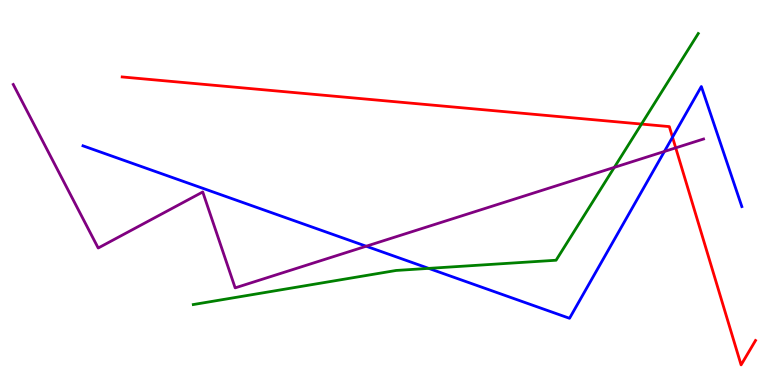[{'lines': ['blue', 'red'], 'intersections': [{'x': 8.68, 'y': 6.44}]}, {'lines': ['green', 'red'], 'intersections': [{'x': 8.28, 'y': 6.78}]}, {'lines': ['purple', 'red'], 'intersections': [{'x': 8.72, 'y': 6.16}]}, {'lines': ['blue', 'green'], 'intersections': [{'x': 5.53, 'y': 3.03}]}, {'lines': ['blue', 'purple'], 'intersections': [{'x': 4.73, 'y': 3.6}, {'x': 8.57, 'y': 6.07}]}, {'lines': ['green', 'purple'], 'intersections': [{'x': 7.93, 'y': 5.65}]}]